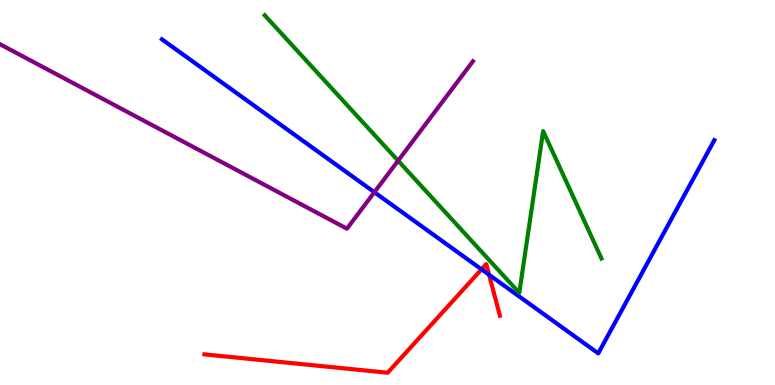[{'lines': ['blue', 'red'], 'intersections': [{'x': 6.21, 'y': 3.0}, {'x': 6.31, 'y': 2.86}]}, {'lines': ['green', 'red'], 'intersections': []}, {'lines': ['purple', 'red'], 'intersections': []}, {'lines': ['blue', 'green'], 'intersections': []}, {'lines': ['blue', 'purple'], 'intersections': [{'x': 4.83, 'y': 5.01}]}, {'lines': ['green', 'purple'], 'intersections': [{'x': 5.14, 'y': 5.83}]}]